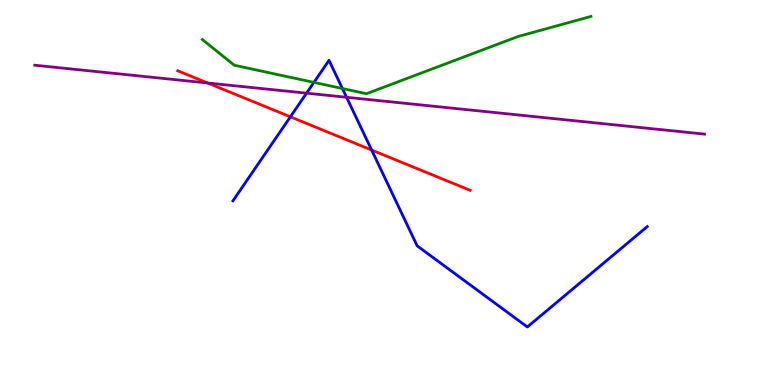[{'lines': ['blue', 'red'], 'intersections': [{'x': 3.75, 'y': 6.97}, {'x': 4.8, 'y': 6.1}]}, {'lines': ['green', 'red'], 'intersections': []}, {'lines': ['purple', 'red'], 'intersections': [{'x': 2.68, 'y': 7.84}]}, {'lines': ['blue', 'green'], 'intersections': [{'x': 4.05, 'y': 7.86}, {'x': 4.42, 'y': 7.7}]}, {'lines': ['blue', 'purple'], 'intersections': [{'x': 3.96, 'y': 7.58}, {'x': 4.47, 'y': 7.47}]}, {'lines': ['green', 'purple'], 'intersections': []}]